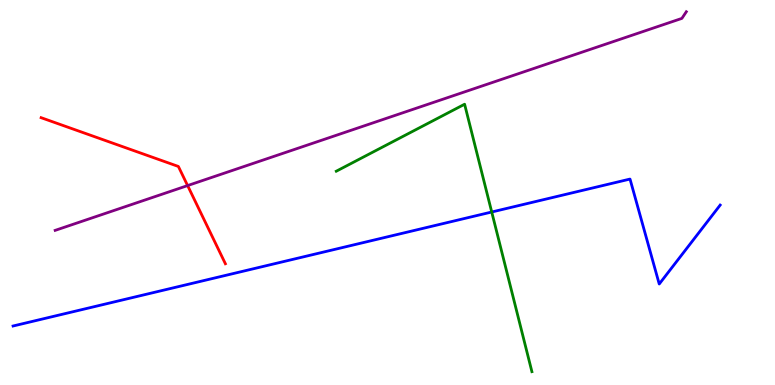[{'lines': ['blue', 'red'], 'intersections': []}, {'lines': ['green', 'red'], 'intersections': []}, {'lines': ['purple', 'red'], 'intersections': [{'x': 2.42, 'y': 5.18}]}, {'lines': ['blue', 'green'], 'intersections': [{'x': 6.34, 'y': 4.49}]}, {'lines': ['blue', 'purple'], 'intersections': []}, {'lines': ['green', 'purple'], 'intersections': []}]